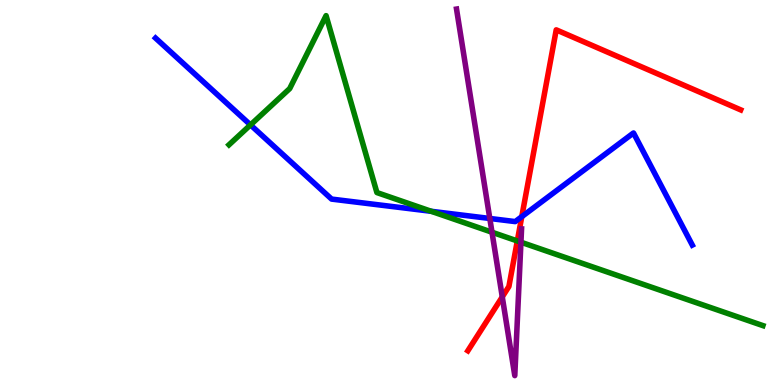[{'lines': ['blue', 'red'], 'intersections': [{'x': 6.73, 'y': 4.37}]}, {'lines': ['green', 'red'], 'intersections': [{'x': 6.67, 'y': 3.74}]}, {'lines': ['purple', 'red'], 'intersections': [{'x': 6.48, 'y': 2.29}]}, {'lines': ['blue', 'green'], 'intersections': [{'x': 3.23, 'y': 6.76}, {'x': 5.56, 'y': 4.51}]}, {'lines': ['blue', 'purple'], 'intersections': [{'x': 6.32, 'y': 4.33}]}, {'lines': ['green', 'purple'], 'intersections': [{'x': 6.35, 'y': 3.97}, {'x': 6.72, 'y': 3.71}]}]